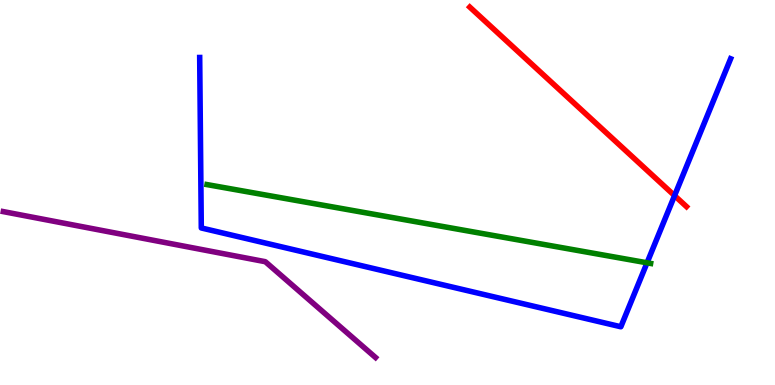[{'lines': ['blue', 'red'], 'intersections': [{'x': 8.7, 'y': 4.92}]}, {'lines': ['green', 'red'], 'intersections': []}, {'lines': ['purple', 'red'], 'intersections': []}, {'lines': ['blue', 'green'], 'intersections': [{'x': 8.35, 'y': 3.17}]}, {'lines': ['blue', 'purple'], 'intersections': []}, {'lines': ['green', 'purple'], 'intersections': []}]